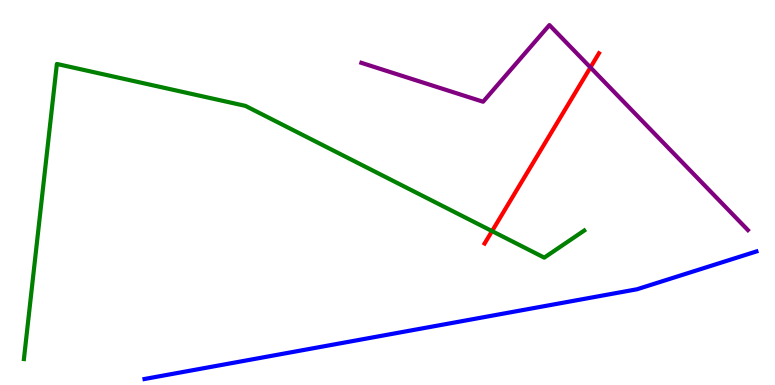[{'lines': ['blue', 'red'], 'intersections': []}, {'lines': ['green', 'red'], 'intersections': [{'x': 6.35, 'y': 4.0}]}, {'lines': ['purple', 'red'], 'intersections': [{'x': 7.62, 'y': 8.25}]}, {'lines': ['blue', 'green'], 'intersections': []}, {'lines': ['blue', 'purple'], 'intersections': []}, {'lines': ['green', 'purple'], 'intersections': []}]